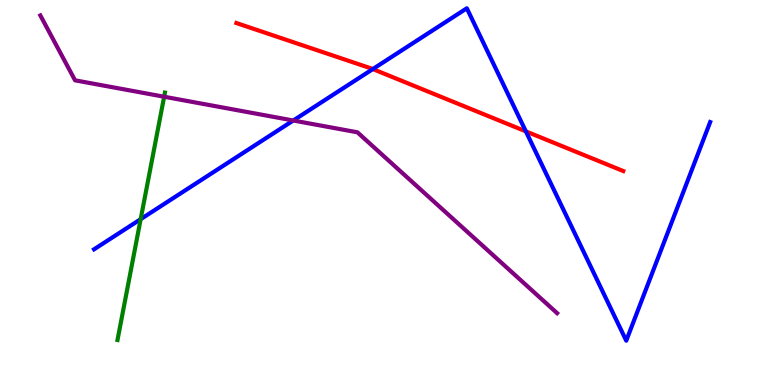[{'lines': ['blue', 'red'], 'intersections': [{'x': 4.81, 'y': 8.21}, {'x': 6.79, 'y': 6.59}]}, {'lines': ['green', 'red'], 'intersections': []}, {'lines': ['purple', 'red'], 'intersections': []}, {'lines': ['blue', 'green'], 'intersections': [{'x': 1.82, 'y': 4.31}]}, {'lines': ['blue', 'purple'], 'intersections': [{'x': 3.78, 'y': 6.87}]}, {'lines': ['green', 'purple'], 'intersections': [{'x': 2.12, 'y': 7.49}]}]